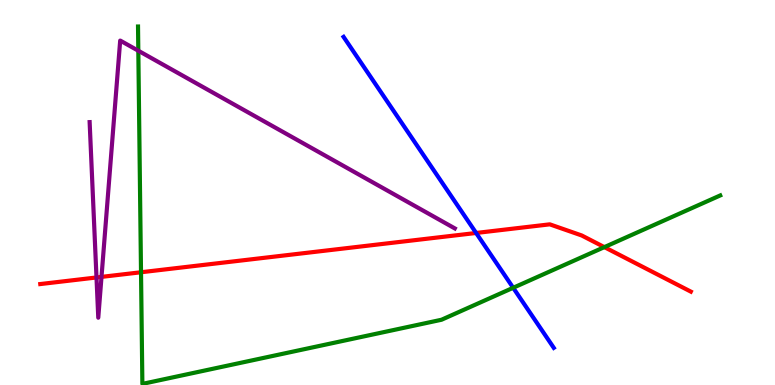[{'lines': ['blue', 'red'], 'intersections': [{'x': 6.14, 'y': 3.95}]}, {'lines': ['green', 'red'], 'intersections': [{'x': 1.82, 'y': 2.93}, {'x': 7.8, 'y': 3.58}]}, {'lines': ['purple', 'red'], 'intersections': [{'x': 1.25, 'y': 2.79}, {'x': 1.31, 'y': 2.81}]}, {'lines': ['blue', 'green'], 'intersections': [{'x': 6.62, 'y': 2.53}]}, {'lines': ['blue', 'purple'], 'intersections': []}, {'lines': ['green', 'purple'], 'intersections': [{'x': 1.78, 'y': 8.68}]}]